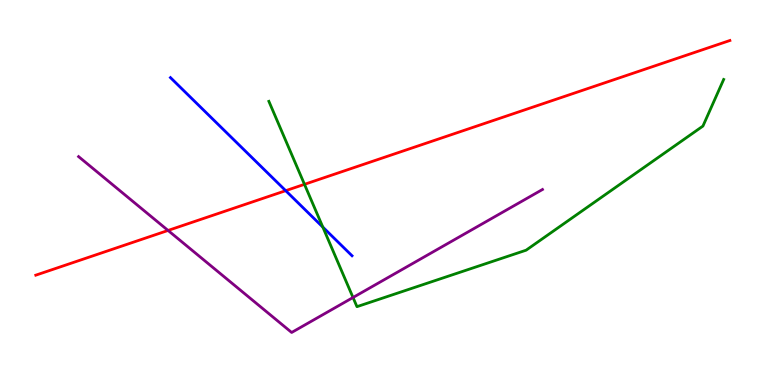[{'lines': ['blue', 'red'], 'intersections': [{'x': 3.69, 'y': 5.05}]}, {'lines': ['green', 'red'], 'intersections': [{'x': 3.93, 'y': 5.21}]}, {'lines': ['purple', 'red'], 'intersections': [{'x': 2.17, 'y': 4.01}]}, {'lines': ['blue', 'green'], 'intersections': [{'x': 4.17, 'y': 4.1}]}, {'lines': ['blue', 'purple'], 'intersections': []}, {'lines': ['green', 'purple'], 'intersections': [{'x': 4.56, 'y': 2.27}]}]